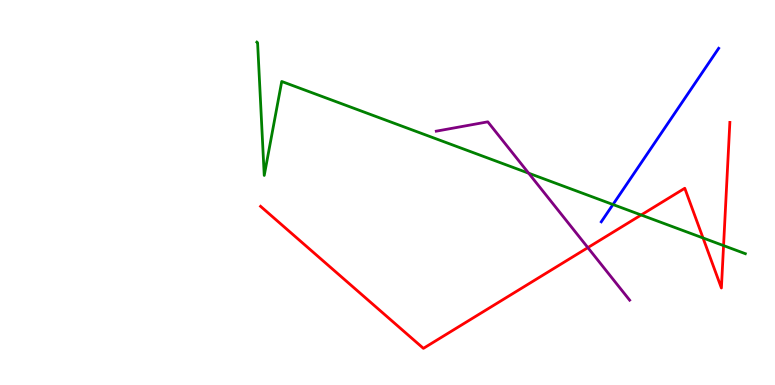[{'lines': ['blue', 'red'], 'intersections': []}, {'lines': ['green', 'red'], 'intersections': [{'x': 8.27, 'y': 4.42}, {'x': 9.07, 'y': 3.82}, {'x': 9.34, 'y': 3.62}]}, {'lines': ['purple', 'red'], 'intersections': [{'x': 7.59, 'y': 3.57}]}, {'lines': ['blue', 'green'], 'intersections': [{'x': 7.91, 'y': 4.69}]}, {'lines': ['blue', 'purple'], 'intersections': []}, {'lines': ['green', 'purple'], 'intersections': [{'x': 6.82, 'y': 5.5}]}]